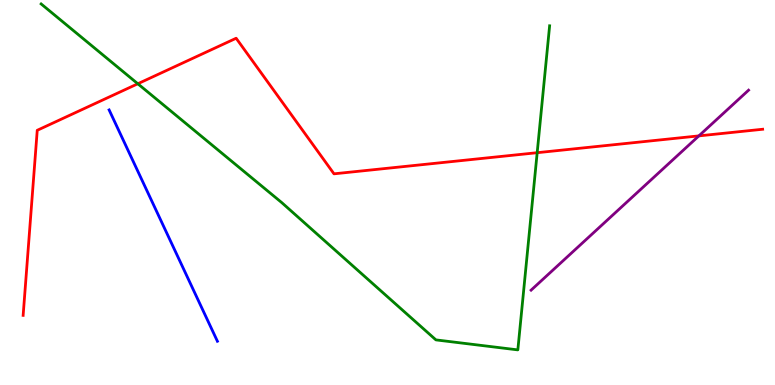[{'lines': ['blue', 'red'], 'intersections': []}, {'lines': ['green', 'red'], 'intersections': [{'x': 1.78, 'y': 7.82}, {'x': 6.93, 'y': 6.03}]}, {'lines': ['purple', 'red'], 'intersections': [{'x': 9.02, 'y': 6.47}]}, {'lines': ['blue', 'green'], 'intersections': []}, {'lines': ['blue', 'purple'], 'intersections': []}, {'lines': ['green', 'purple'], 'intersections': []}]